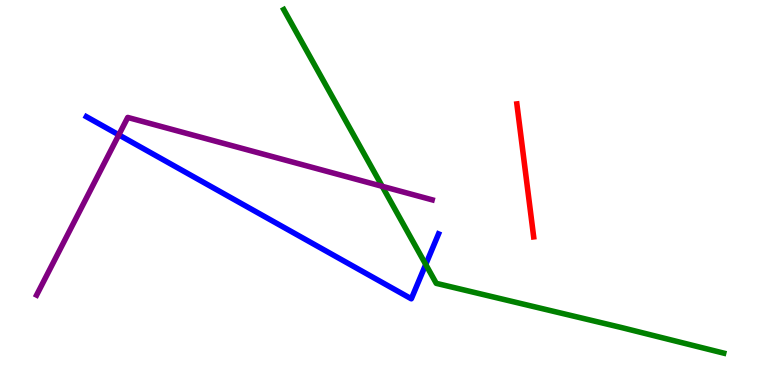[{'lines': ['blue', 'red'], 'intersections': []}, {'lines': ['green', 'red'], 'intersections': []}, {'lines': ['purple', 'red'], 'intersections': []}, {'lines': ['blue', 'green'], 'intersections': [{'x': 5.49, 'y': 3.13}]}, {'lines': ['blue', 'purple'], 'intersections': [{'x': 1.53, 'y': 6.5}]}, {'lines': ['green', 'purple'], 'intersections': [{'x': 4.93, 'y': 5.16}]}]